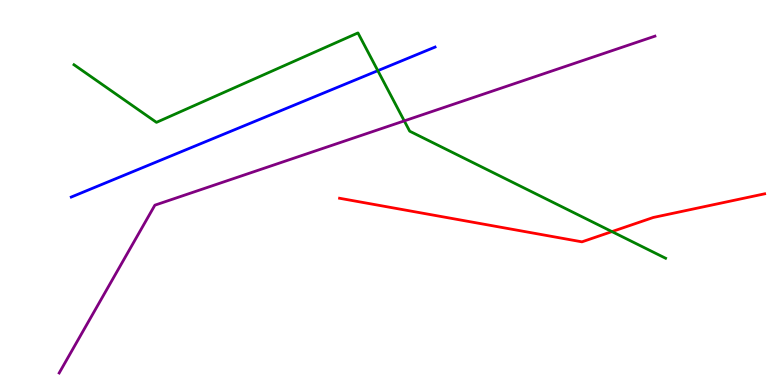[{'lines': ['blue', 'red'], 'intersections': []}, {'lines': ['green', 'red'], 'intersections': [{'x': 7.9, 'y': 3.98}]}, {'lines': ['purple', 'red'], 'intersections': []}, {'lines': ['blue', 'green'], 'intersections': [{'x': 4.88, 'y': 8.16}]}, {'lines': ['blue', 'purple'], 'intersections': []}, {'lines': ['green', 'purple'], 'intersections': [{'x': 5.22, 'y': 6.86}]}]